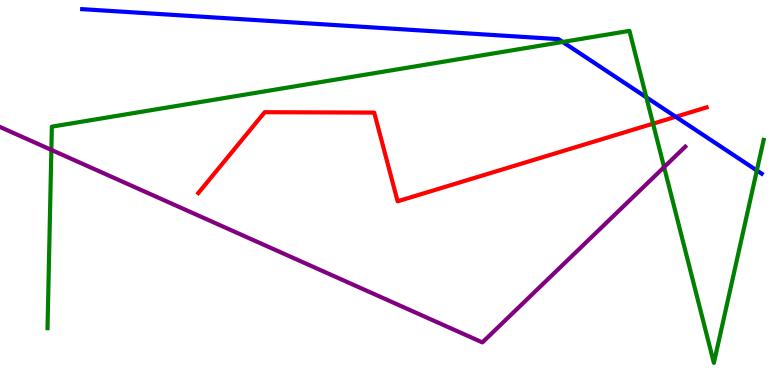[{'lines': ['blue', 'red'], 'intersections': [{'x': 8.72, 'y': 6.97}]}, {'lines': ['green', 'red'], 'intersections': [{'x': 8.43, 'y': 6.79}]}, {'lines': ['purple', 'red'], 'intersections': []}, {'lines': ['blue', 'green'], 'intersections': [{'x': 7.26, 'y': 8.91}, {'x': 8.34, 'y': 7.47}, {'x': 9.77, 'y': 5.57}]}, {'lines': ['blue', 'purple'], 'intersections': []}, {'lines': ['green', 'purple'], 'intersections': [{'x': 0.663, 'y': 6.11}, {'x': 8.57, 'y': 5.66}]}]